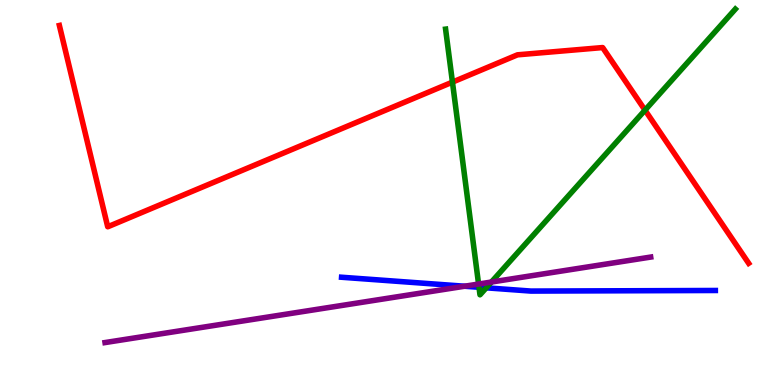[{'lines': ['blue', 'red'], 'intersections': []}, {'lines': ['green', 'red'], 'intersections': [{'x': 5.84, 'y': 7.87}, {'x': 8.32, 'y': 7.14}]}, {'lines': ['purple', 'red'], 'intersections': []}, {'lines': ['blue', 'green'], 'intersections': [{'x': 6.18, 'y': 2.54}, {'x': 6.27, 'y': 2.52}]}, {'lines': ['blue', 'purple'], 'intersections': [{'x': 5.99, 'y': 2.57}]}, {'lines': ['green', 'purple'], 'intersections': [{'x': 6.18, 'y': 2.62}, {'x': 6.34, 'y': 2.67}]}]